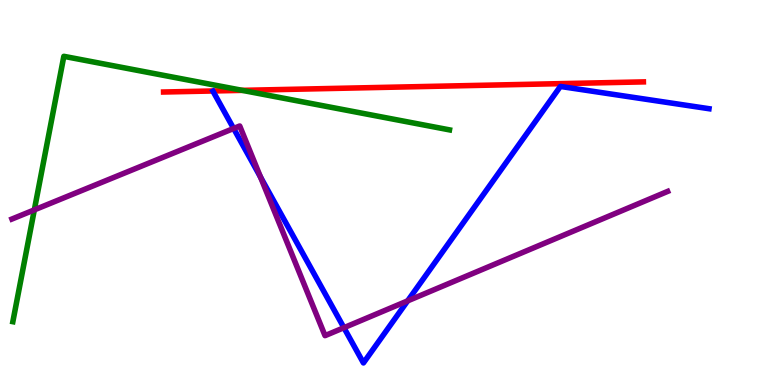[{'lines': ['blue', 'red'], 'intersections': []}, {'lines': ['green', 'red'], 'intersections': [{'x': 3.13, 'y': 7.65}]}, {'lines': ['purple', 'red'], 'intersections': []}, {'lines': ['blue', 'green'], 'intersections': []}, {'lines': ['blue', 'purple'], 'intersections': [{'x': 3.01, 'y': 6.66}, {'x': 3.36, 'y': 5.4}, {'x': 4.44, 'y': 1.49}, {'x': 5.26, 'y': 2.19}]}, {'lines': ['green', 'purple'], 'intersections': [{'x': 0.443, 'y': 4.55}]}]